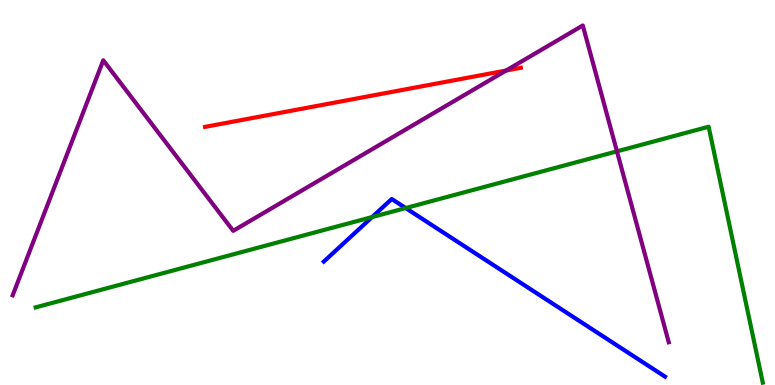[{'lines': ['blue', 'red'], 'intersections': []}, {'lines': ['green', 'red'], 'intersections': []}, {'lines': ['purple', 'red'], 'intersections': [{'x': 6.53, 'y': 8.17}]}, {'lines': ['blue', 'green'], 'intersections': [{'x': 4.8, 'y': 4.36}, {'x': 5.23, 'y': 4.6}]}, {'lines': ['blue', 'purple'], 'intersections': []}, {'lines': ['green', 'purple'], 'intersections': [{'x': 7.96, 'y': 6.07}]}]